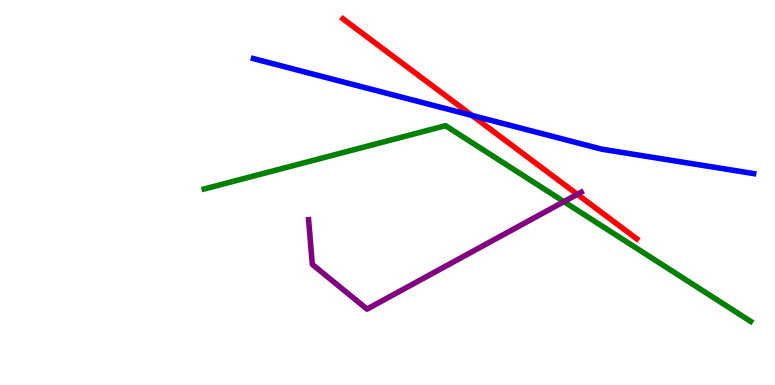[{'lines': ['blue', 'red'], 'intersections': [{'x': 6.09, 'y': 7.0}]}, {'lines': ['green', 'red'], 'intersections': []}, {'lines': ['purple', 'red'], 'intersections': [{'x': 7.45, 'y': 4.95}]}, {'lines': ['blue', 'green'], 'intersections': []}, {'lines': ['blue', 'purple'], 'intersections': []}, {'lines': ['green', 'purple'], 'intersections': [{'x': 7.28, 'y': 4.76}]}]